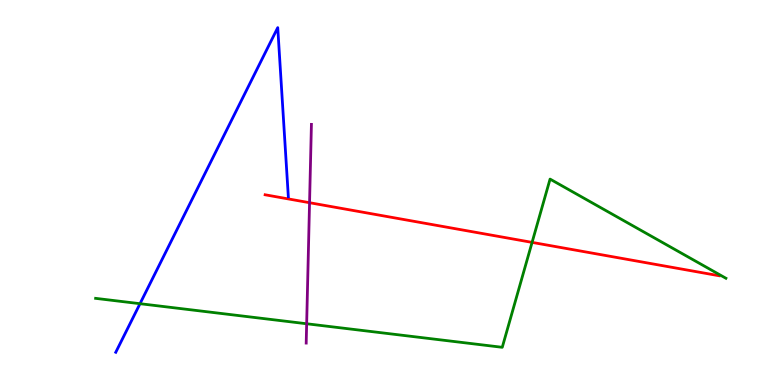[{'lines': ['blue', 'red'], 'intersections': []}, {'lines': ['green', 'red'], 'intersections': [{'x': 6.87, 'y': 3.7}]}, {'lines': ['purple', 'red'], 'intersections': [{'x': 3.99, 'y': 4.73}]}, {'lines': ['blue', 'green'], 'intersections': [{'x': 1.81, 'y': 2.11}]}, {'lines': ['blue', 'purple'], 'intersections': []}, {'lines': ['green', 'purple'], 'intersections': [{'x': 3.96, 'y': 1.59}]}]